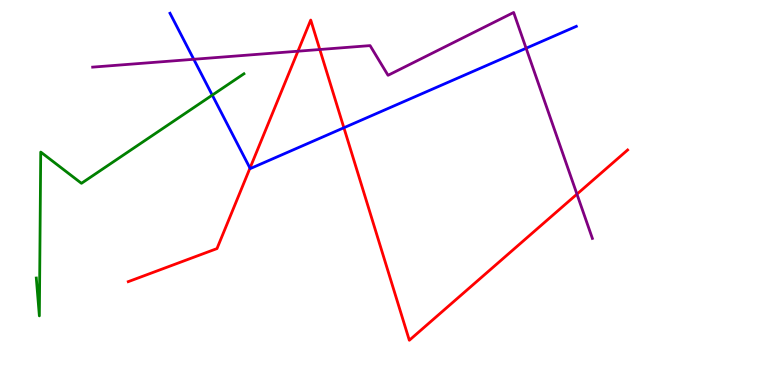[{'lines': ['blue', 'red'], 'intersections': [{'x': 3.23, 'y': 5.63}, {'x': 4.44, 'y': 6.68}]}, {'lines': ['green', 'red'], 'intersections': []}, {'lines': ['purple', 'red'], 'intersections': [{'x': 3.84, 'y': 8.67}, {'x': 4.13, 'y': 8.71}, {'x': 7.44, 'y': 4.96}]}, {'lines': ['blue', 'green'], 'intersections': [{'x': 2.74, 'y': 7.53}]}, {'lines': ['blue', 'purple'], 'intersections': [{'x': 2.5, 'y': 8.46}, {'x': 6.79, 'y': 8.75}]}, {'lines': ['green', 'purple'], 'intersections': []}]